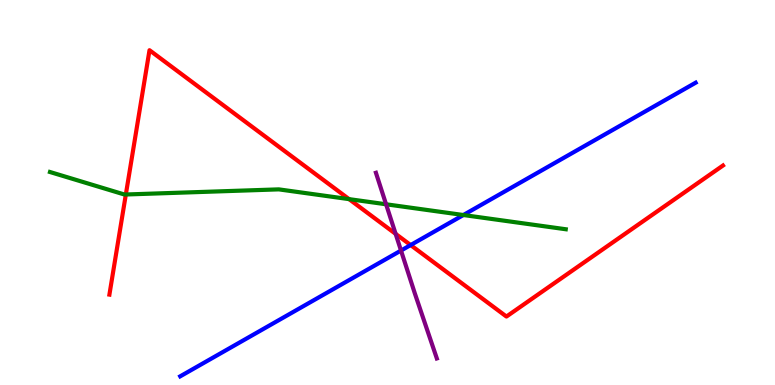[{'lines': ['blue', 'red'], 'intersections': [{'x': 5.3, 'y': 3.63}]}, {'lines': ['green', 'red'], 'intersections': [{'x': 1.62, 'y': 4.95}, {'x': 4.5, 'y': 4.83}]}, {'lines': ['purple', 'red'], 'intersections': [{'x': 5.1, 'y': 3.93}]}, {'lines': ['blue', 'green'], 'intersections': [{'x': 5.98, 'y': 4.42}]}, {'lines': ['blue', 'purple'], 'intersections': [{'x': 5.17, 'y': 3.49}]}, {'lines': ['green', 'purple'], 'intersections': [{'x': 4.98, 'y': 4.69}]}]